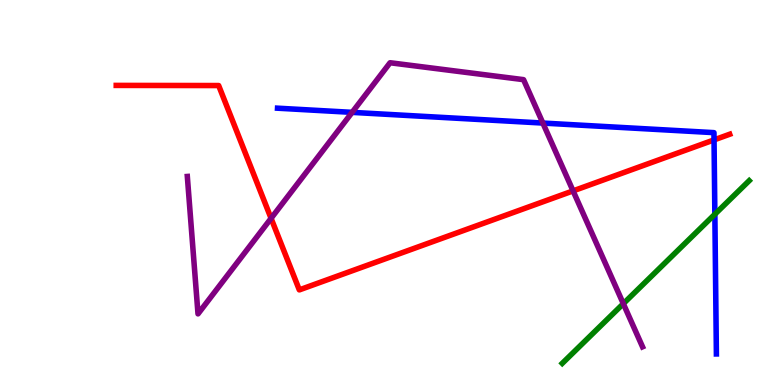[{'lines': ['blue', 'red'], 'intersections': [{'x': 9.21, 'y': 6.37}]}, {'lines': ['green', 'red'], 'intersections': []}, {'lines': ['purple', 'red'], 'intersections': [{'x': 3.5, 'y': 4.33}, {'x': 7.39, 'y': 5.04}]}, {'lines': ['blue', 'green'], 'intersections': [{'x': 9.22, 'y': 4.44}]}, {'lines': ['blue', 'purple'], 'intersections': [{'x': 4.54, 'y': 7.08}, {'x': 7.0, 'y': 6.8}]}, {'lines': ['green', 'purple'], 'intersections': [{'x': 8.04, 'y': 2.11}]}]